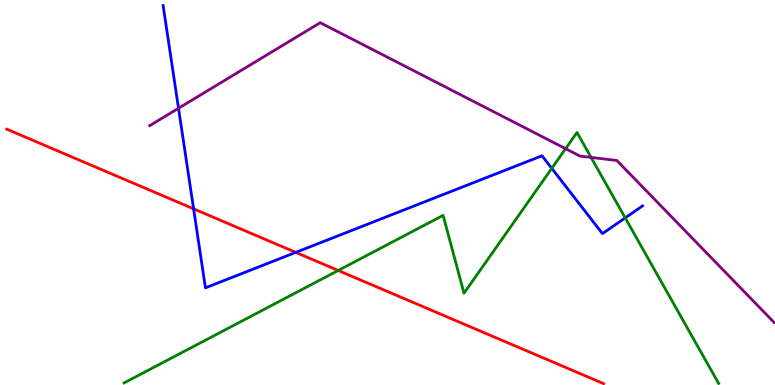[{'lines': ['blue', 'red'], 'intersections': [{'x': 2.5, 'y': 4.58}, {'x': 3.82, 'y': 3.44}]}, {'lines': ['green', 'red'], 'intersections': [{'x': 4.36, 'y': 2.97}]}, {'lines': ['purple', 'red'], 'intersections': []}, {'lines': ['blue', 'green'], 'intersections': [{'x': 7.12, 'y': 5.63}, {'x': 8.07, 'y': 4.34}]}, {'lines': ['blue', 'purple'], 'intersections': [{'x': 2.3, 'y': 7.19}]}, {'lines': ['green', 'purple'], 'intersections': [{'x': 7.3, 'y': 6.14}, {'x': 7.63, 'y': 5.91}]}]